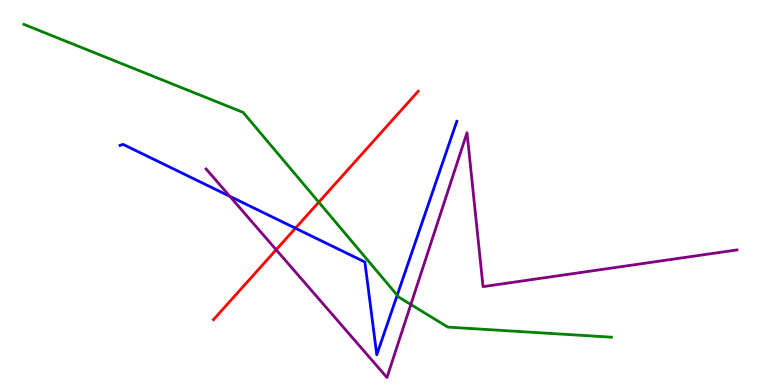[{'lines': ['blue', 'red'], 'intersections': [{'x': 3.81, 'y': 4.07}]}, {'lines': ['green', 'red'], 'intersections': [{'x': 4.11, 'y': 4.75}]}, {'lines': ['purple', 'red'], 'intersections': [{'x': 3.56, 'y': 3.51}]}, {'lines': ['blue', 'green'], 'intersections': [{'x': 5.13, 'y': 2.33}]}, {'lines': ['blue', 'purple'], 'intersections': [{'x': 2.97, 'y': 4.9}]}, {'lines': ['green', 'purple'], 'intersections': [{'x': 5.3, 'y': 2.09}]}]